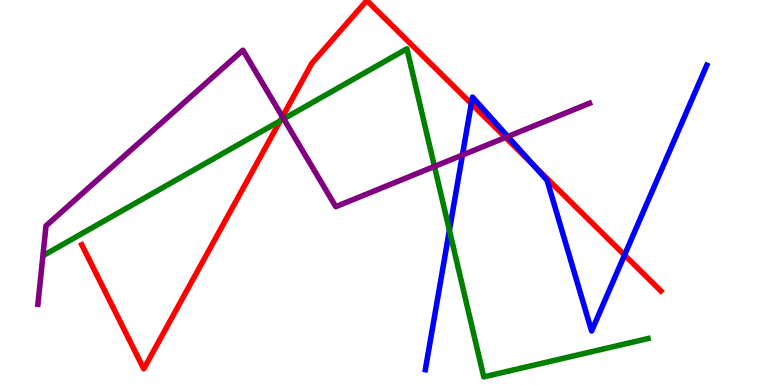[{'lines': ['blue', 'red'], 'intersections': [{'x': 6.08, 'y': 7.31}, {'x': 6.88, 'y': 5.72}, {'x': 8.06, 'y': 3.38}]}, {'lines': ['green', 'red'], 'intersections': [{'x': 3.62, 'y': 6.86}]}, {'lines': ['purple', 'red'], 'intersections': [{'x': 3.64, 'y': 6.97}, {'x': 6.52, 'y': 6.43}]}, {'lines': ['blue', 'green'], 'intersections': [{'x': 5.8, 'y': 4.02}]}, {'lines': ['blue', 'purple'], 'intersections': [{'x': 5.97, 'y': 5.97}, {'x': 6.55, 'y': 6.45}]}, {'lines': ['green', 'purple'], 'intersections': [{'x': 3.66, 'y': 6.91}, {'x': 5.61, 'y': 5.68}]}]